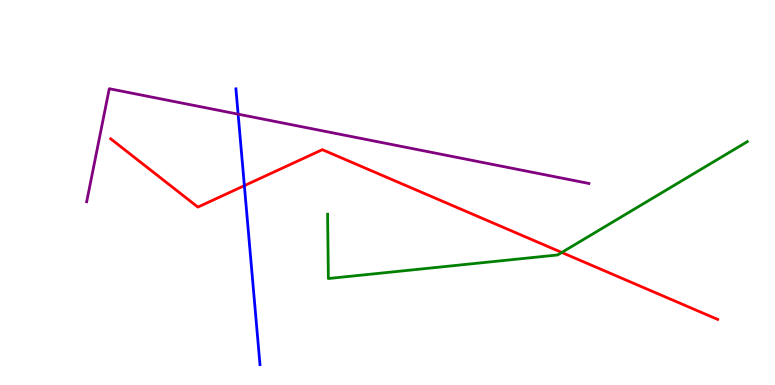[{'lines': ['blue', 'red'], 'intersections': [{'x': 3.15, 'y': 5.18}]}, {'lines': ['green', 'red'], 'intersections': [{'x': 7.25, 'y': 3.44}]}, {'lines': ['purple', 'red'], 'intersections': []}, {'lines': ['blue', 'green'], 'intersections': []}, {'lines': ['blue', 'purple'], 'intersections': [{'x': 3.07, 'y': 7.03}]}, {'lines': ['green', 'purple'], 'intersections': []}]